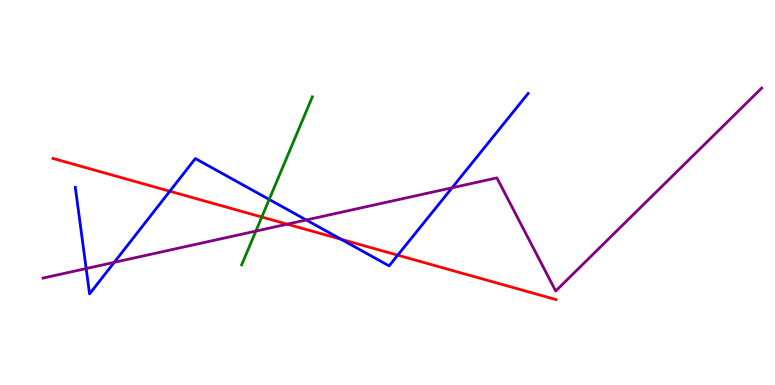[{'lines': ['blue', 'red'], 'intersections': [{'x': 2.19, 'y': 5.03}, {'x': 4.4, 'y': 3.79}, {'x': 5.13, 'y': 3.37}]}, {'lines': ['green', 'red'], 'intersections': [{'x': 3.38, 'y': 4.36}]}, {'lines': ['purple', 'red'], 'intersections': [{'x': 3.71, 'y': 4.18}]}, {'lines': ['blue', 'green'], 'intersections': [{'x': 3.47, 'y': 4.82}]}, {'lines': ['blue', 'purple'], 'intersections': [{'x': 1.11, 'y': 3.02}, {'x': 1.47, 'y': 3.19}, {'x': 3.95, 'y': 4.29}, {'x': 5.83, 'y': 5.12}]}, {'lines': ['green', 'purple'], 'intersections': [{'x': 3.3, 'y': 4.0}]}]